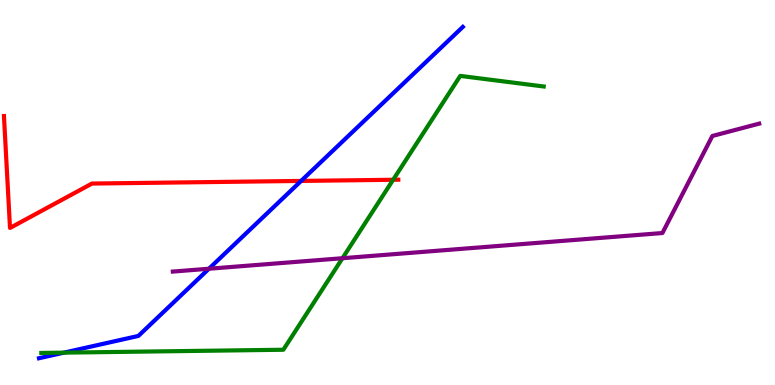[{'lines': ['blue', 'red'], 'intersections': [{'x': 3.89, 'y': 5.3}]}, {'lines': ['green', 'red'], 'intersections': [{'x': 5.07, 'y': 5.33}]}, {'lines': ['purple', 'red'], 'intersections': []}, {'lines': ['blue', 'green'], 'intersections': [{'x': 0.825, 'y': 0.84}]}, {'lines': ['blue', 'purple'], 'intersections': [{'x': 2.7, 'y': 3.02}]}, {'lines': ['green', 'purple'], 'intersections': [{'x': 4.42, 'y': 3.29}]}]